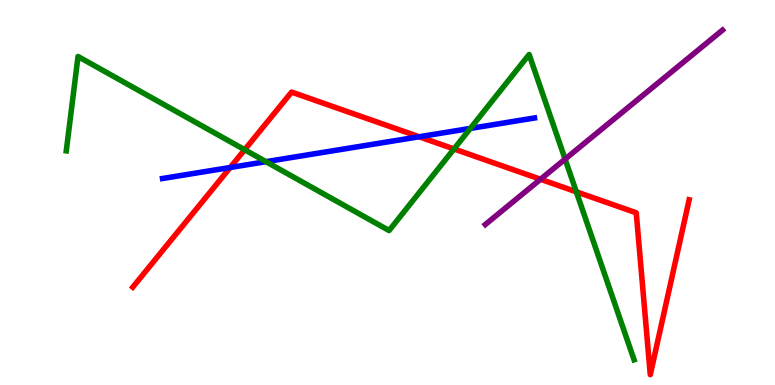[{'lines': ['blue', 'red'], 'intersections': [{'x': 2.97, 'y': 5.65}, {'x': 5.41, 'y': 6.45}]}, {'lines': ['green', 'red'], 'intersections': [{'x': 3.16, 'y': 6.11}, {'x': 5.86, 'y': 6.13}, {'x': 7.44, 'y': 5.02}]}, {'lines': ['purple', 'red'], 'intersections': [{'x': 6.97, 'y': 5.34}]}, {'lines': ['blue', 'green'], 'intersections': [{'x': 3.43, 'y': 5.8}, {'x': 6.07, 'y': 6.66}]}, {'lines': ['blue', 'purple'], 'intersections': []}, {'lines': ['green', 'purple'], 'intersections': [{'x': 7.29, 'y': 5.87}]}]